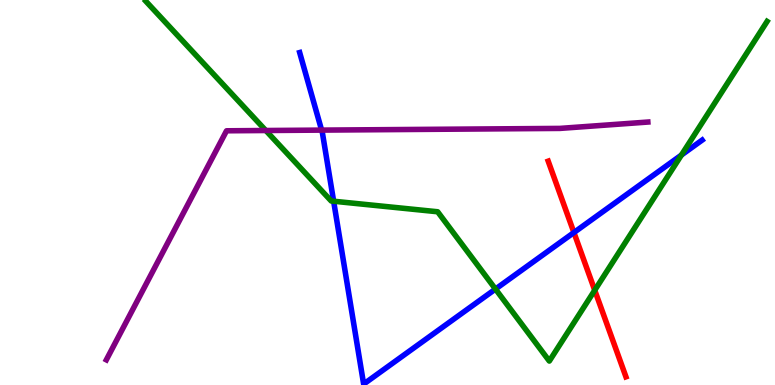[{'lines': ['blue', 'red'], 'intersections': [{'x': 7.41, 'y': 3.96}]}, {'lines': ['green', 'red'], 'intersections': [{'x': 7.67, 'y': 2.46}]}, {'lines': ['purple', 'red'], 'intersections': []}, {'lines': ['blue', 'green'], 'intersections': [{'x': 4.3, 'y': 4.77}, {'x': 6.39, 'y': 2.49}, {'x': 8.79, 'y': 5.97}]}, {'lines': ['blue', 'purple'], 'intersections': [{'x': 4.15, 'y': 6.62}]}, {'lines': ['green', 'purple'], 'intersections': [{'x': 3.43, 'y': 6.61}]}]